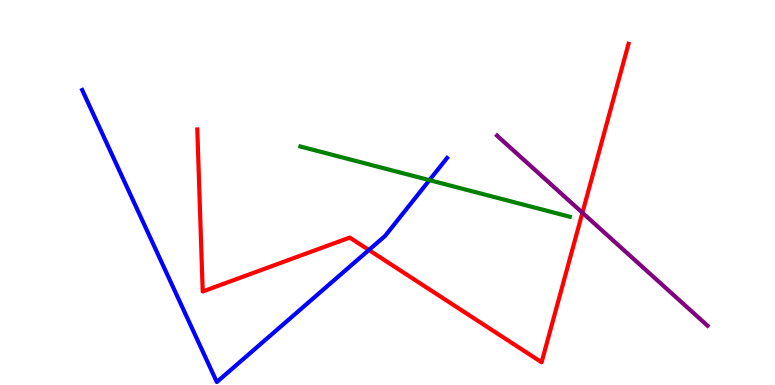[{'lines': ['blue', 'red'], 'intersections': [{'x': 4.76, 'y': 3.51}]}, {'lines': ['green', 'red'], 'intersections': []}, {'lines': ['purple', 'red'], 'intersections': [{'x': 7.52, 'y': 4.47}]}, {'lines': ['blue', 'green'], 'intersections': [{'x': 5.54, 'y': 5.32}]}, {'lines': ['blue', 'purple'], 'intersections': []}, {'lines': ['green', 'purple'], 'intersections': []}]